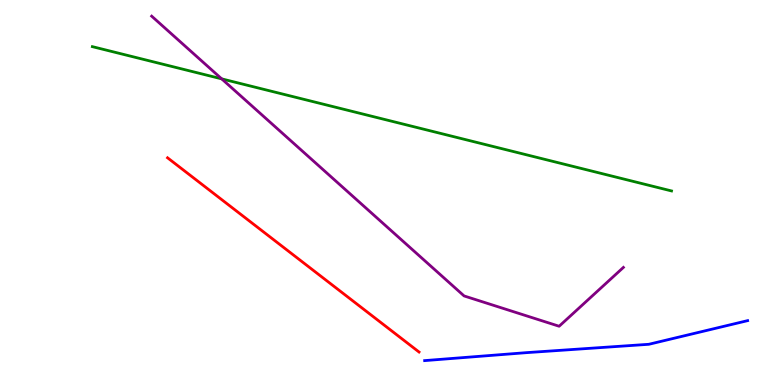[{'lines': ['blue', 'red'], 'intersections': []}, {'lines': ['green', 'red'], 'intersections': []}, {'lines': ['purple', 'red'], 'intersections': []}, {'lines': ['blue', 'green'], 'intersections': []}, {'lines': ['blue', 'purple'], 'intersections': []}, {'lines': ['green', 'purple'], 'intersections': [{'x': 2.86, 'y': 7.95}]}]